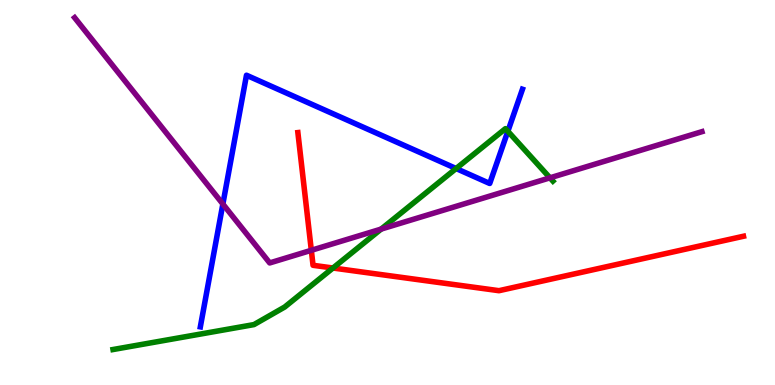[{'lines': ['blue', 'red'], 'intersections': []}, {'lines': ['green', 'red'], 'intersections': [{'x': 4.3, 'y': 3.04}]}, {'lines': ['purple', 'red'], 'intersections': [{'x': 4.02, 'y': 3.5}]}, {'lines': ['blue', 'green'], 'intersections': [{'x': 5.89, 'y': 5.62}, {'x': 6.55, 'y': 6.59}]}, {'lines': ['blue', 'purple'], 'intersections': [{'x': 2.88, 'y': 4.7}]}, {'lines': ['green', 'purple'], 'intersections': [{'x': 4.92, 'y': 4.05}, {'x': 7.1, 'y': 5.38}]}]